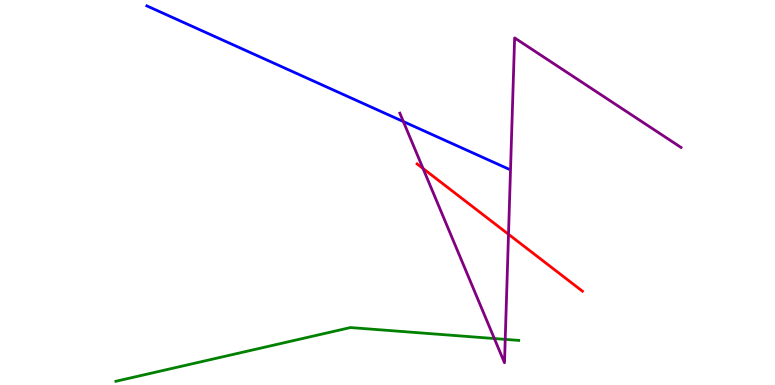[{'lines': ['blue', 'red'], 'intersections': []}, {'lines': ['green', 'red'], 'intersections': []}, {'lines': ['purple', 'red'], 'intersections': [{'x': 5.46, 'y': 5.62}, {'x': 6.56, 'y': 3.91}]}, {'lines': ['blue', 'green'], 'intersections': []}, {'lines': ['blue', 'purple'], 'intersections': [{'x': 5.2, 'y': 6.84}]}, {'lines': ['green', 'purple'], 'intersections': [{'x': 6.38, 'y': 1.21}, {'x': 6.52, 'y': 1.19}]}]